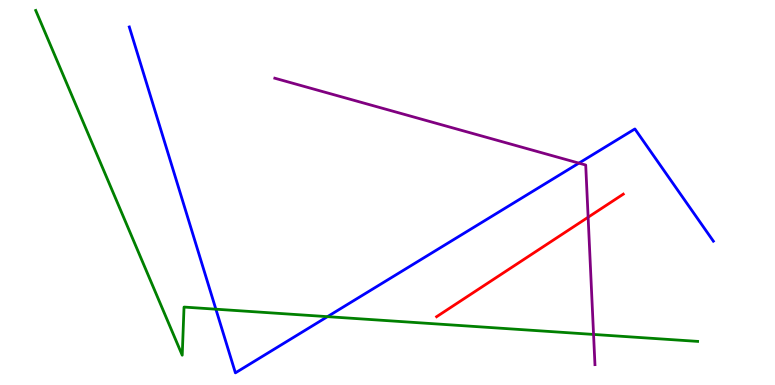[{'lines': ['blue', 'red'], 'intersections': []}, {'lines': ['green', 'red'], 'intersections': []}, {'lines': ['purple', 'red'], 'intersections': [{'x': 7.59, 'y': 4.36}]}, {'lines': ['blue', 'green'], 'intersections': [{'x': 2.79, 'y': 1.97}, {'x': 4.23, 'y': 1.78}]}, {'lines': ['blue', 'purple'], 'intersections': [{'x': 7.47, 'y': 5.76}]}, {'lines': ['green', 'purple'], 'intersections': [{'x': 7.66, 'y': 1.31}]}]